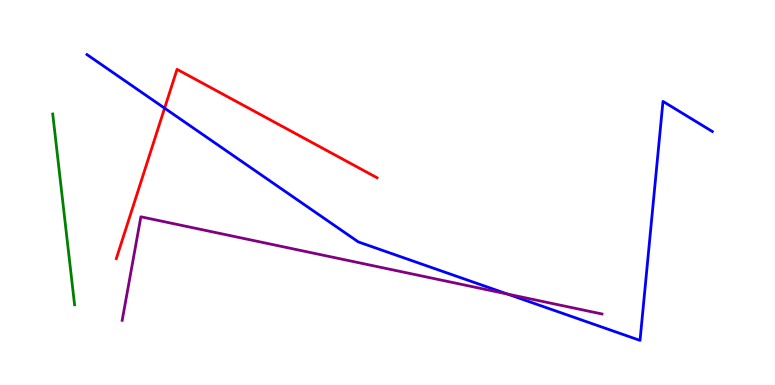[{'lines': ['blue', 'red'], 'intersections': [{'x': 2.12, 'y': 7.19}]}, {'lines': ['green', 'red'], 'intersections': []}, {'lines': ['purple', 'red'], 'intersections': []}, {'lines': ['blue', 'green'], 'intersections': []}, {'lines': ['blue', 'purple'], 'intersections': [{'x': 6.55, 'y': 2.36}]}, {'lines': ['green', 'purple'], 'intersections': []}]